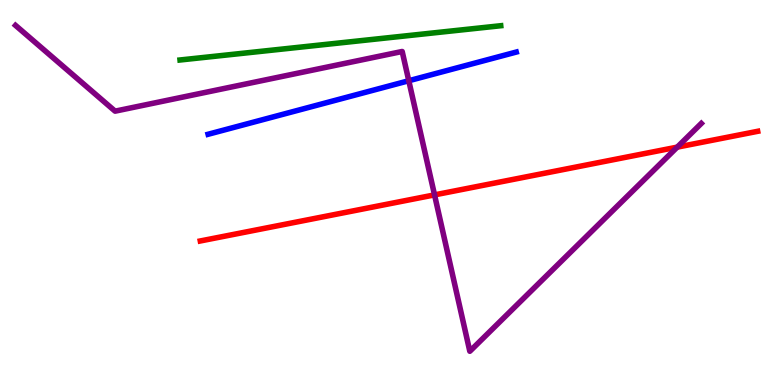[{'lines': ['blue', 'red'], 'intersections': []}, {'lines': ['green', 'red'], 'intersections': []}, {'lines': ['purple', 'red'], 'intersections': [{'x': 5.61, 'y': 4.94}, {'x': 8.74, 'y': 6.18}]}, {'lines': ['blue', 'green'], 'intersections': []}, {'lines': ['blue', 'purple'], 'intersections': [{'x': 5.27, 'y': 7.9}]}, {'lines': ['green', 'purple'], 'intersections': []}]